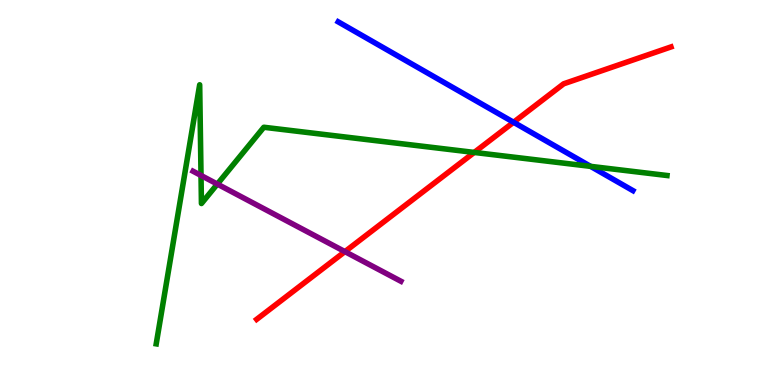[{'lines': ['blue', 'red'], 'intersections': [{'x': 6.63, 'y': 6.82}]}, {'lines': ['green', 'red'], 'intersections': [{'x': 6.12, 'y': 6.04}]}, {'lines': ['purple', 'red'], 'intersections': [{'x': 4.45, 'y': 3.46}]}, {'lines': ['blue', 'green'], 'intersections': [{'x': 7.62, 'y': 5.68}]}, {'lines': ['blue', 'purple'], 'intersections': []}, {'lines': ['green', 'purple'], 'intersections': [{'x': 2.59, 'y': 5.44}, {'x': 2.8, 'y': 5.22}]}]